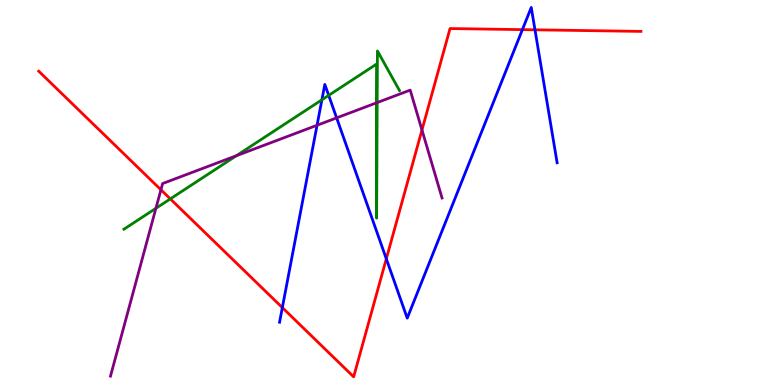[{'lines': ['blue', 'red'], 'intersections': [{'x': 3.64, 'y': 2.01}, {'x': 4.98, 'y': 3.28}, {'x': 6.74, 'y': 9.23}, {'x': 6.9, 'y': 9.23}]}, {'lines': ['green', 'red'], 'intersections': [{'x': 2.2, 'y': 4.83}]}, {'lines': ['purple', 'red'], 'intersections': [{'x': 2.08, 'y': 5.07}, {'x': 5.44, 'y': 6.62}]}, {'lines': ['blue', 'green'], 'intersections': [{'x': 4.15, 'y': 7.41}, {'x': 4.24, 'y': 7.52}]}, {'lines': ['blue', 'purple'], 'intersections': [{'x': 4.09, 'y': 6.75}, {'x': 4.34, 'y': 6.94}]}, {'lines': ['green', 'purple'], 'intersections': [{'x': 2.01, 'y': 4.59}, {'x': 3.05, 'y': 5.96}, {'x': 4.86, 'y': 7.33}, {'x': 4.87, 'y': 7.34}]}]